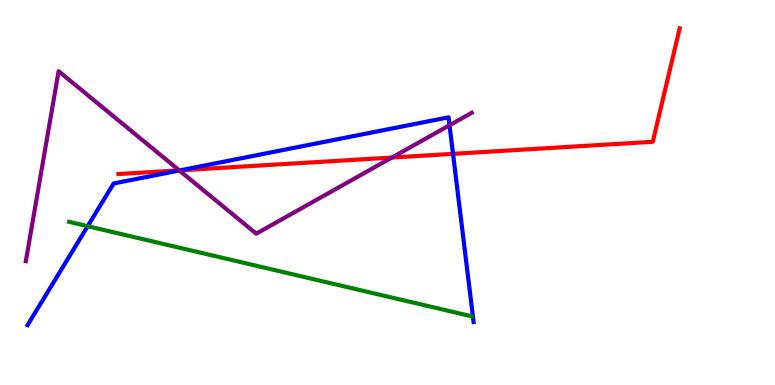[{'lines': ['blue', 'red'], 'intersections': [{'x': 2.32, 'y': 5.58}, {'x': 5.85, 'y': 6.0}]}, {'lines': ['green', 'red'], 'intersections': []}, {'lines': ['purple', 'red'], 'intersections': [{'x': 2.31, 'y': 5.57}, {'x': 5.06, 'y': 5.91}]}, {'lines': ['blue', 'green'], 'intersections': [{'x': 1.13, 'y': 4.12}]}, {'lines': ['blue', 'purple'], 'intersections': [{'x': 2.31, 'y': 5.57}, {'x': 5.8, 'y': 6.75}]}, {'lines': ['green', 'purple'], 'intersections': []}]